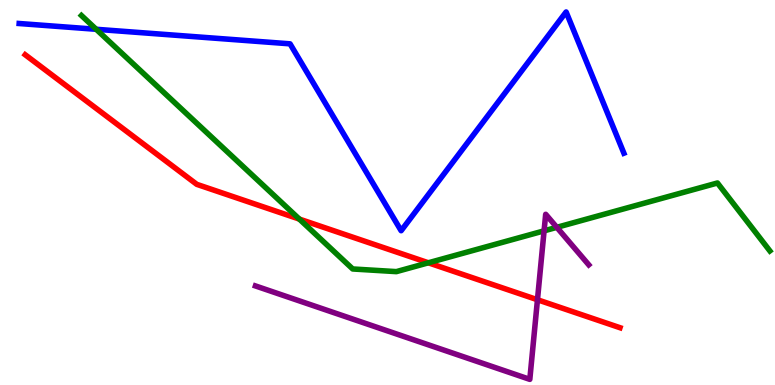[{'lines': ['blue', 'red'], 'intersections': []}, {'lines': ['green', 'red'], 'intersections': [{'x': 3.86, 'y': 4.31}, {'x': 5.53, 'y': 3.17}]}, {'lines': ['purple', 'red'], 'intersections': [{'x': 6.94, 'y': 2.21}]}, {'lines': ['blue', 'green'], 'intersections': [{'x': 1.24, 'y': 9.24}]}, {'lines': ['blue', 'purple'], 'intersections': []}, {'lines': ['green', 'purple'], 'intersections': [{'x': 7.02, 'y': 4.0}, {'x': 7.18, 'y': 4.1}]}]